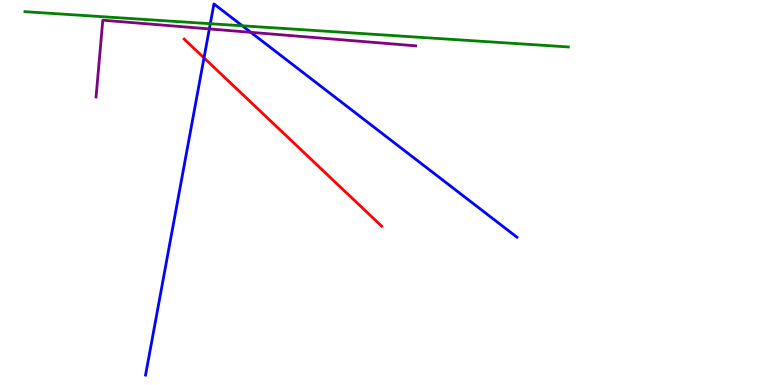[{'lines': ['blue', 'red'], 'intersections': [{'x': 2.63, 'y': 8.5}]}, {'lines': ['green', 'red'], 'intersections': []}, {'lines': ['purple', 'red'], 'intersections': []}, {'lines': ['blue', 'green'], 'intersections': [{'x': 2.71, 'y': 9.38}, {'x': 3.13, 'y': 9.33}]}, {'lines': ['blue', 'purple'], 'intersections': [{'x': 2.7, 'y': 9.25}, {'x': 3.24, 'y': 9.16}]}, {'lines': ['green', 'purple'], 'intersections': []}]